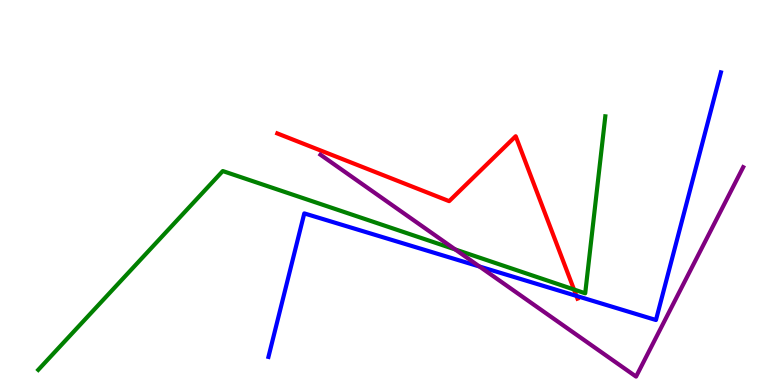[{'lines': ['blue', 'red'], 'intersections': [{'x': 7.44, 'y': 2.31}]}, {'lines': ['green', 'red'], 'intersections': [{'x': 7.41, 'y': 2.48}]}, {'lines': ['purple', 'red'], 'intersections': []}, {'lines': ['blue', 'green'], 'intersections': []}, {'lines': ['blue', 'purple'], 'intersections': [{'x': 6.19, 'y': 3.08}]}, {'lines': ['green', 'purple'], 'intersections': [{'x': 5.87, 'y': 3.52}]}]